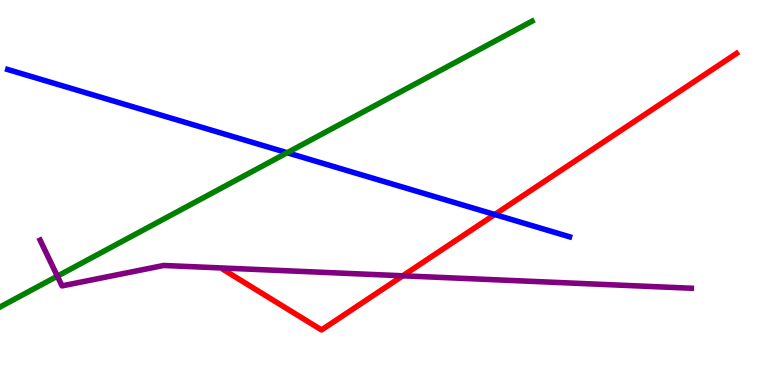[{'lines': ['blue', 'red'], 'intersections': [{'x': 6.38, 'y': 4.43}]}, {'lines': ['green', 'red'], 'intersections': []}, {'lines': ['purple', 'red'], 'intersections': [{'x': 5.2, 'y': 2.84}]}, {'lines': ['blue', 'green'], 'intersections': [{'x': 3.71, 'y': 6.03}]}, {'lines': ['blue', 'purple'], 'intersections': []}, {'lines': ['green', 'purple'], 'intersections': [{'x': 0.74, 'y': 2.83}]}]